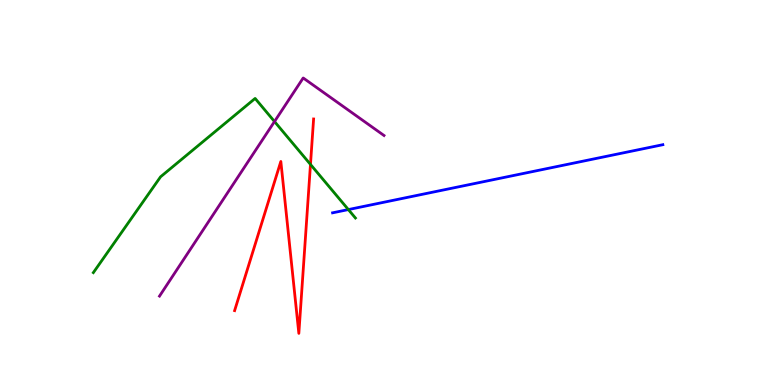[{'lines': ['blue', 'red'], 'intersections': []}, {'lines': ['green', 'red'], 'intersections': [{'x': 4.01, 'y': 5.73}]}, {'lines': ['purple', 'red'], 'intersections': []}, {'lines': ['blue', 'green'], 'intersections': [{'x': 4.49, 'y': 4.56}]}, {'lines': ['blue', 'purple'], 'intersections': []}, {'lines': ['green', 'purple'], 'intersections': [{'x': 3.54, 'y': 6.84}]}]